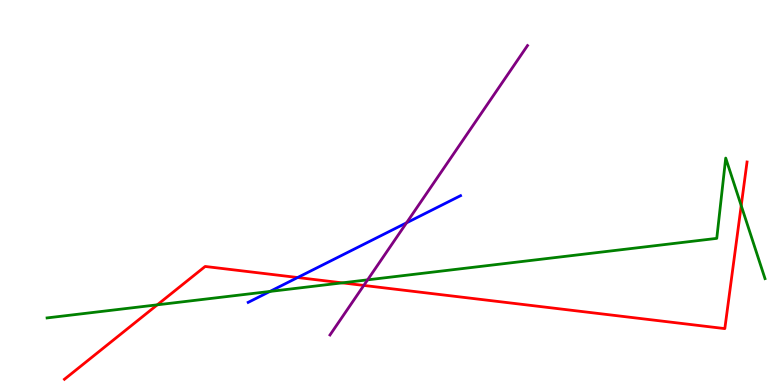[{'lines': ['blue', 'red'], 'intersections': [{'x': 3.84, 'y': 2.79}]}, {'lines': ['green', 'red'], 'intersections': [{'x': 2.03, 'y': 2.08}, {'x': 4.42, 'y': 2.65}, {'x': 9.56, 'y': 4.66}]}, {'lines': ['purple', 'red'], 'intersections': [{'x': 4.69, 'y': 2.59}]}, {'lines': ['blue', 'green'], 'intersections': [{'x': 3.48, 'y': 2.43}]}, {'lines': ['blue', 'purple'], 'intersections': [{'x': 5.25, 'y': 4.21}]}, {'lines': ['green', 'purple'], 'intersections': [{'x': 4.74, 'y': 2.73}]}]